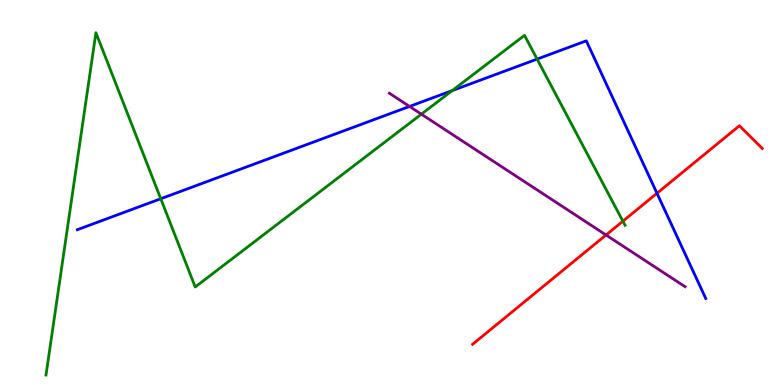[{'lines': ['blue', 'red'], 'intersections': [{'x': 8.48, 'y': 4.98}]}, {'lines': ['green', 'red'], 'intersections': [{'x': 8.04, 'y': 4.26}]}, {'lines': ['purple', 'red'], 'intersections': [{'x': 7.82, 'y': 3.9}]}, {'lines': ['blue', 'green'], 'intersections': [{'x': 2.07, 'y': 4.84}, {'x': 5.83, 'y': 7.65}, {'x': 6.93, 'y': 8.47}]}, {'lines': ['blue', 'purple'], 'intersections': [{'x': 5.28, 'y': 7.24}]}, {'lines': ['green', 'purple'], 'intersections': [{'x': 5.44, 'y': 7.03}]}]